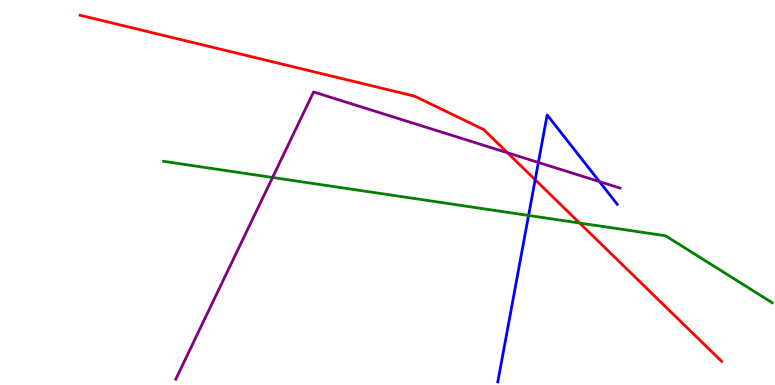[{'lines': ['blue', 'red'], 'intersections': [{'x': 6.91, 'y': 5.33}]}, {'lines': ['green', 'red'], 'intersections': [{'x': 7.48, 'y': 4.21}]}, {'lines': ['purple', 'red'], 'intersections': [{'x': 6.55, 'y': 6.03}]}, {'lines': ['blue', 'green'], 'intersections': [{'x': 6.82, 'y': 4.4}]}, {'lines': ['blue', 'purple'], 'intersections': [{'x': 6.95, 'y': 5.78}, {'x': 7.73, 'y': 5.28}]}, {'lines': ['green', 'purple'], 'intersections': [{'x': 3.52, 'y': 5.39}]}]